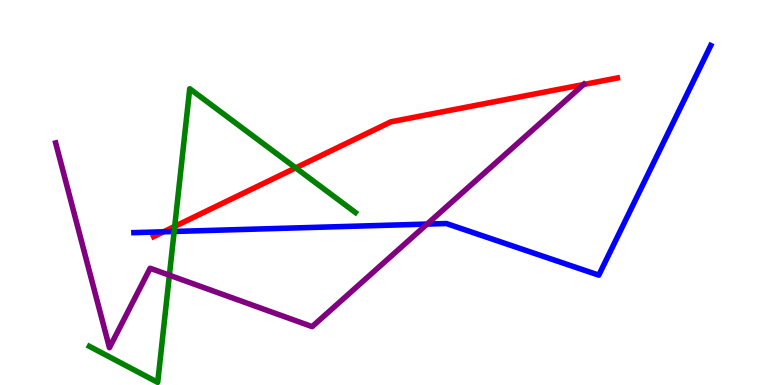[{'lines': ['blue', 'red'], 'intersections': [{'x': 2.11, 'y': 3.98}]}, {'lines': ['green', 'red'], 'intersections': [{'x': 2.25, 'y': 4.12}, {'x': 3.82, 'y': 5.64}]}, {'lines': ['purple', 'red'], 'intersections': [{'x': 7.53, 'y': 7.8}]}, {'lines': ['blue', 'green'], 'intersections': [{'x': 2.25, 'y': 3.99}]}, {'lines': ['blue', 'purple'], 'intersections': [{'x': 5.51, 'y': 4.18}]}, {'lines': ['green', 'purple'], 'intersections': [{'x': 2.19, 'y': 2.85}]}]